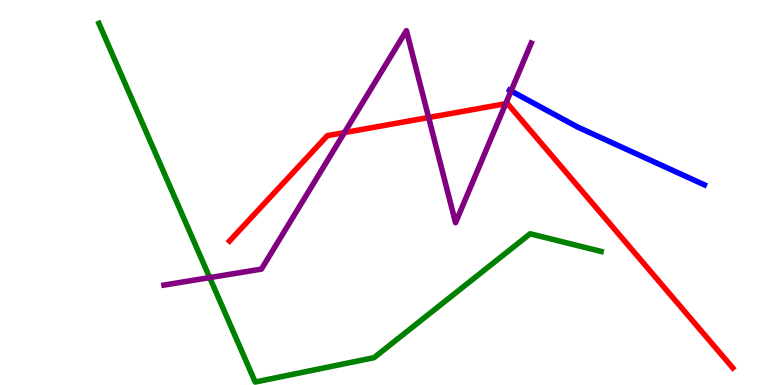[{'lines': ['blue', 'red'], 'intersections': []}, {'lines': ['green', 'red'], 'intersections': []}, {'lines': ['purple', 'red'], 'intersections': [{'x': 4.44, 'y': 6.56}, {'x': 5.53, 'y': 6.95}, {'x': 6.53, 'y': 7.31}]}, {'lines': ['blue', 'green'], 'intersections': []}, {'lines': ['blue', 'purple'], 'intersections': [{'x': 6.59, 'y': 7.64}]}, {'lines': ['green', 'purple'], 'intersections': [{'x': 2.71, 'y': 2.79}]}]